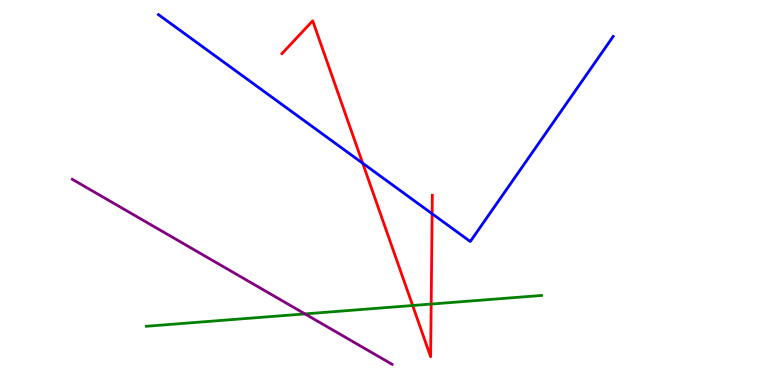[{'lines': ['blue', 'red'], 'intersections': [{'x': 4.68, 'y': 5.76}, {'x': 5.58, 'y': 4.45}]}, {'lines': ['green', 'red'], 'intersections': [{'x': 5.32, 'y': 2.06}, {'x': 5.56, 'y': 2.1}]}, {'lines': ['purple', 'red'], 'intersections': []}, {'lines': ['blue', 'green'], 'intersections': []}, {'lines': ['blue', 'purple'], 'intersections': []}, {'lines': ['green', 'purple'], 'intersections': [{'x': 3.94, 'y': 1.85}]}]